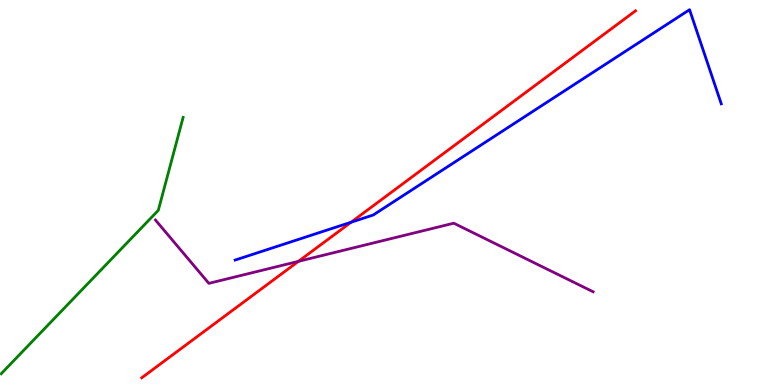[{'lines': ['blue', 'red'], 'intersections': [{'x': 4.53, 'y': 4.23}]}, {'lines': ['green', 'red'], 'intersections': []}, {'lines': ['purple', 'red'], 'intersections': [{'x': 3.85, 'y': 3.21}]}, {'lines': ['blue', 'green'], 'intersections': []}, {'lines': ['blue', 'purple'], 'intersections': []}, {'lines': ['green', 'purple'], 'intersections': []}]